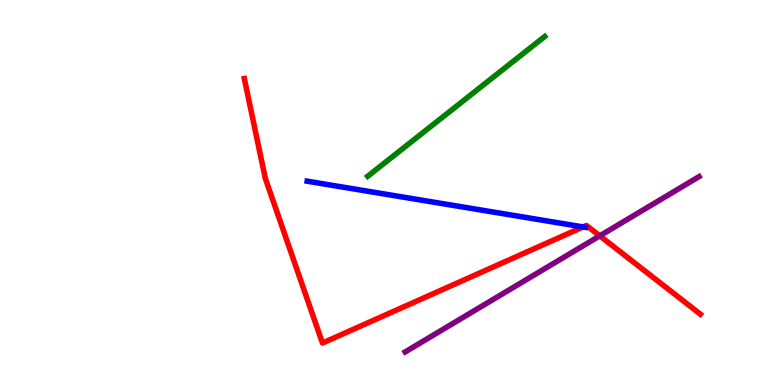[{'lines': ['blue', 'red'], 'intersections': [{'x': 7.52, 'y': 4.11}]}, {'lines': ['green', 'red'], 'intersections': []}, {'lines': ['purple', 'red'], 'intersections': [{'x': 7.74, 'y': 3.87}]}, {'lines': ['blue', 'green'], 'intersections': []}, {'lines': ['blue', 'purple'], 'intersections': []}, {'lines': ['green', 'purple'], 'intersections': []}]